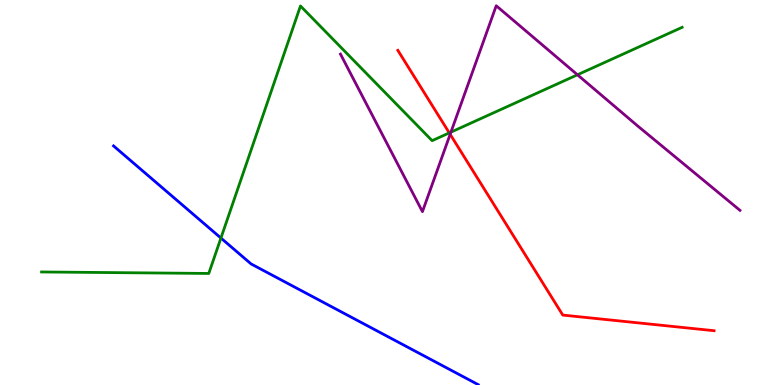[{'lines': ['blue', 'red'], 'intersections': []}, {'lines': ['green', 'red'], 'intersections': [{'x': 5.8, 'y': 6.55}]}, {'lines': ['purple', 'red'], 'intersections': [{'x': 5.81, 'y': 6.51}]}, {'lines': ['blue', 'green'], 'intersections': [{'x': 2.85, 'y': 3.82}]}, {'lines': ['blue', 'purple'], 'intersections': []}, {'lines': ['green', 'purple'], 'intersections': [{'x': 5.82, 'y': 6.57}, {'x': 7.45, 'y': 8.06}]}]